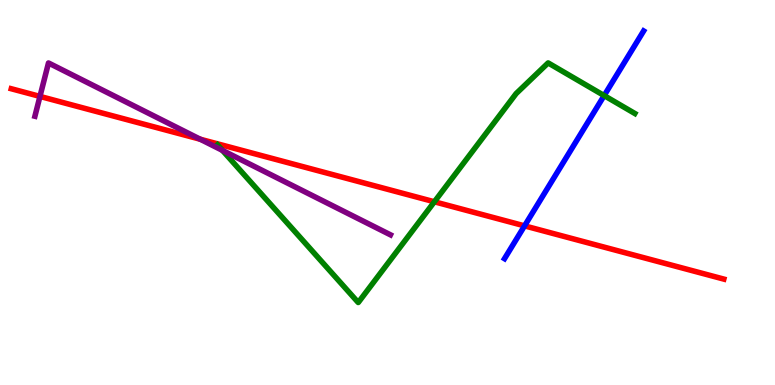[{'lines': ['blue', 'red'], 'intersections': [{'x': 6.77, 'y': 4.13}]}, {'lines': ['green', 'red'], 'intersections': [{'x': 5.6, 'y': 4.76}]}, {'lines': ['purple', 'red'], 'intersections': [{'x': 0.516, 'y': 7.5}, {'x': 2.58, 'y': 6.38}]}, {'lines': ['blue', 'green'], 'intersections': [{'x': 7.8, 'y': 7.52}]}, {'lines': ['blue', 'purple'], 'intersections': []}, {'lines': ['green', 'purple'], 'intersections': [{'x': 2.87, 'y': 6.09}]}]